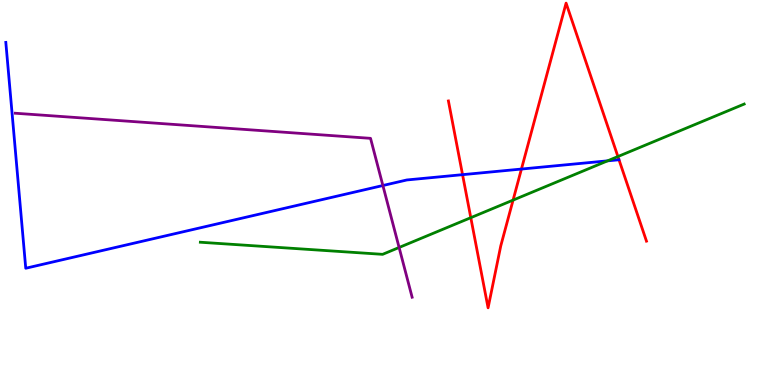[{'lines': ['blue', 'red'], 'intersections': [{'x': 5.97, 'y': 5.46}, {'x': 6.73, 'y': 5.61}]}, {'lines': ['green', 'red'], 'intersections': [{'x': 6.07, 'y': 4.35}, {'x': 6.62, 'y': 4.8}, {'x': 7.97, 'y': 5.93}]}, {'lines': ['purple', 'red'], 'intersections': []}, {'lines': ['blue', 'green'], 'intersections': [{'x': 7.84, 'y': 5.82}]}, {'lines': ['blue', 'purple'], 'intersections': [{'x': 4.94, 'y': 5.18}]}, {'lines': ['green', 'purple'], 'intersections': [{'x': 5.15, 'y': 3.57}]}]